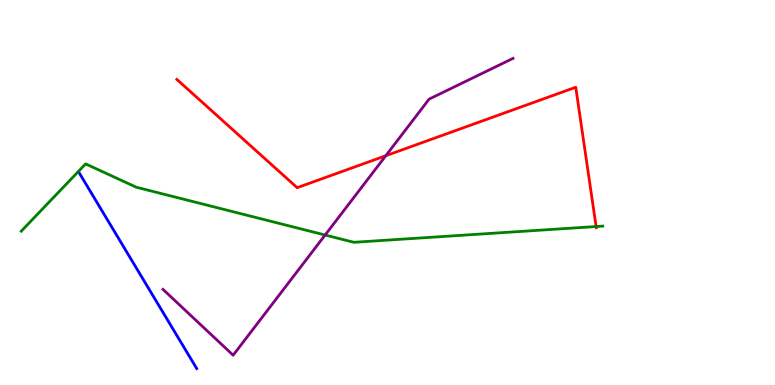[{'lines': ['blue', 'red'], 'intersections': []}, {'lines': ['green', 'red'], 'intersections': [{'x': 7.69, 'y': 4.12}]}, {'lines': ['purple', 'red'], 'intersections': [{'x': 4.98, 'y': 5.96}]}, {'lines': ['blue', 'green'], 'intersections': []}, {'lines': ['blue', 'purple'], 'intersections': []}, {'lines': ['green', 'purple'], 'intersections': [{'x': 4.2, 'y': 3.9}]}]